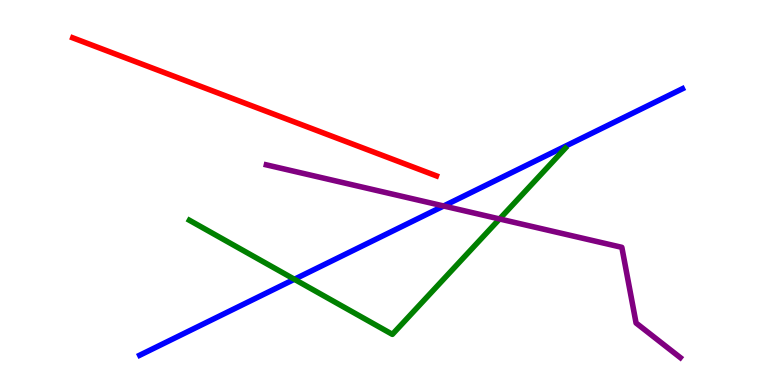[{'lines': ['blue', 'red'], 'intersections': []}, {'lines': ['green', 'red'], 'intersections': []}, {'lines': ['purple', 'red'], 'intersections': []}, {'lines': ['blue', 'green'], 'intersections': [{'x': 3.8, 'y': 2.75}]}, {'lines': ['blue', 'purple'], 'intersections': [{'x': 5.72, 'y': 4.65}]}, {'lines': ['green', 'purple'], 'intersections': [{'x': 6.45, 'y': 4.31}]}]